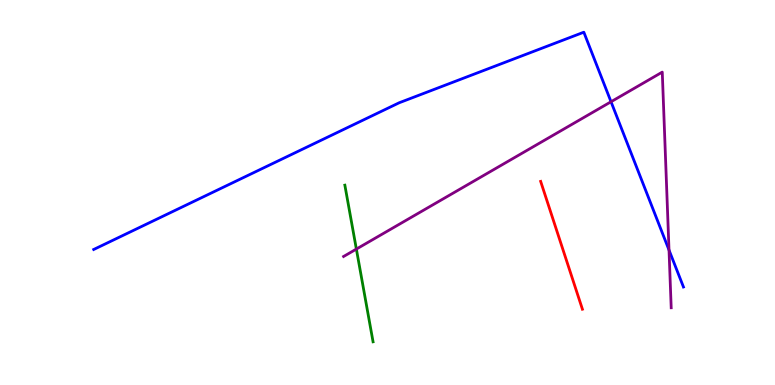[{'lines': ['blue', 'red'], 'intersections': []}, {'lines': ['green', 'red'], 'intersections': []}, {'lines': ['purple', 'red'], 'intersections': []}, {'lines': ['blue', 'green'], 'intersections': []}, {'lines': ['blue', 'purple'], 'intersections': [{'x': 7.88, 'y': 7.36}, {'x': 8.63, 'y': 3.51}]}, {'lines': ['green', 'purple'], 'intersections': [{'x': 4.6, 'y': 3.53}]}]